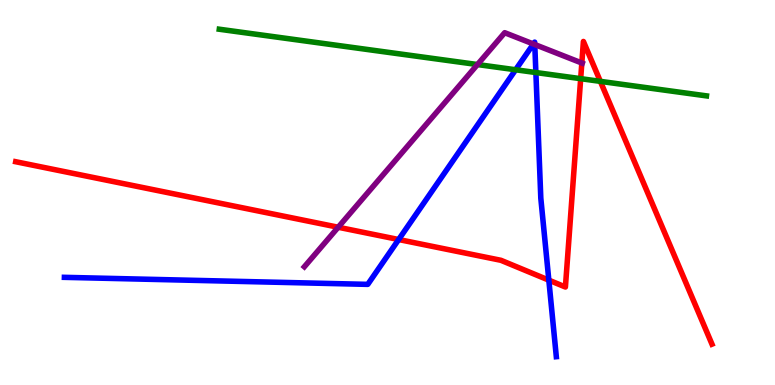[{'lines': ['blue', 'red'], 'intersections': [{'x': 5.14, 'y': 3.78}, {'x': 7.08, 'y': 2.72}]}, {'lines': ['green', 'red'], 'intersections': [{'x': 7.49, 'y': 7.96}, {'x': 7.75, 'y': 7.89}]}, {'lines': ['purple', 'red'], 'intersections': [{'x': 4.36, 'y': 4.1}, {'x': 7.51, 'y': 8.36}]}, {'lines': ['blue', 'green'], 'intersections': [{'x': 6.65, 'y': 8.19}, {'x': 6.91, 'y': 8.12}]}, {'lines': ['blue', 'purple'], 'intersections': [{'x': 6.88, 'y': 8.86}, {'x': 6.9, 'y': 8.84}]}, {'lines': ['green', 'purple'], 'intersections': [{'x': 6.16, 'y': 8.32}]}]